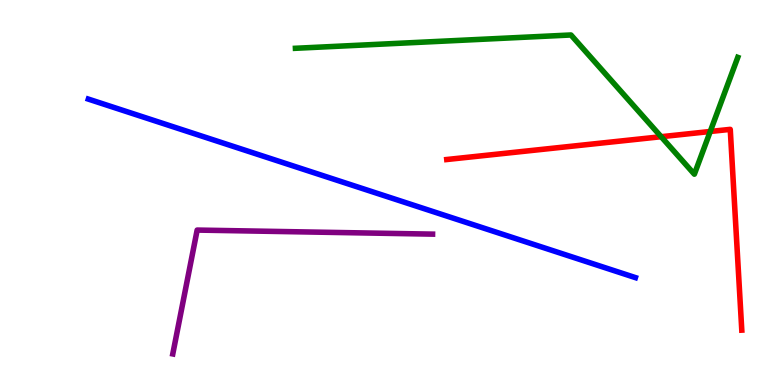[{'lines': ['blue', 'red'], 'intersections': []}, {'lines': ['green', 'red'], 'intersections': [{'x': 8.53, 'y': 6.45}, {'x': 9.16, 'y': 6.58}]}, {'lines': ['purple', 'red'], 'intersections': []}, {'lines': ['blue', 'green'], 'intersections': []}, {'lines': ['blue', 'purple'], 'intersections': []}, {'lines': ['green', 'purple'], 'intersections': []}]